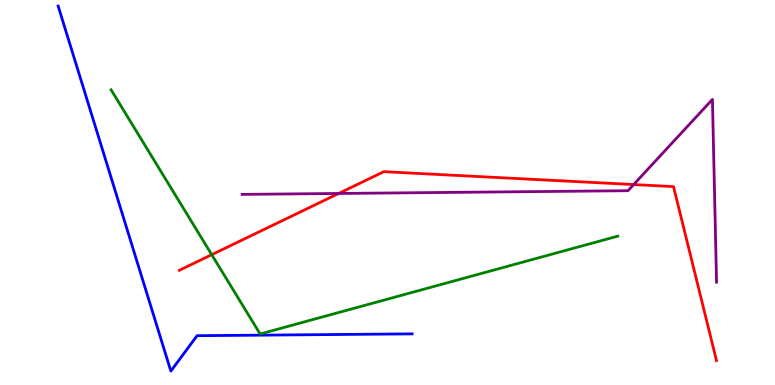[{'lines': ['blue', 'red'], 'intersections': []}, {'lines': ['green', 'red'], 'intersections': [{'x': 2.73, 'y': 3.38}]}, {'lines': ['purple', 'red'], 'intersections': [{'x': 4.37, 'y': 4.97}, {'x': 8.18, 'y': 5.21}]}, {'lines': ['blue', 'green'], 'intersections': []}, {'lines': ['blue', 'purple'], 'intersections': []}, {'lines': ['green', 'purple'], 'intersections': []}]